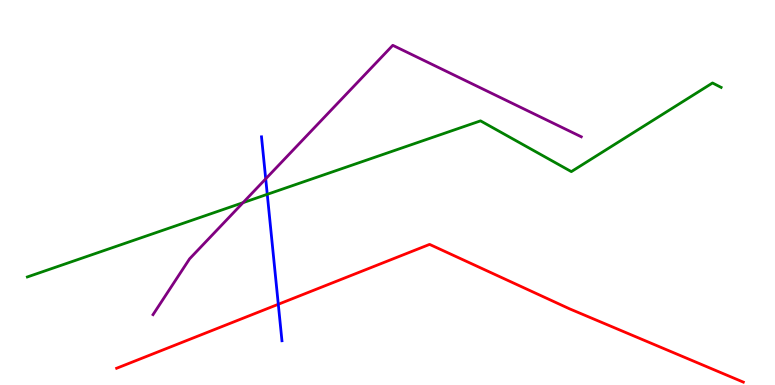[{'lines': ['blue', 'red'], 'intersections': [{'x': 3.59, 'y': 2.1}]}, {'lines': ['green', 'red'], 'intersections': []}, {'lines': ['purple', 'red'], 'intersections': []}, {'lines': ['blue', 'green'], 'intersections': [{'x': 3.45, 'y': 4.95}]}, {'lines': ['blue', 'purple'], 'intersections': [{'x': 3.43, 'y': 5.35}]}, {'lines': ['green', 'purple'], 'intersections': [{'x': 3.14, 'y': 4.74}]}]